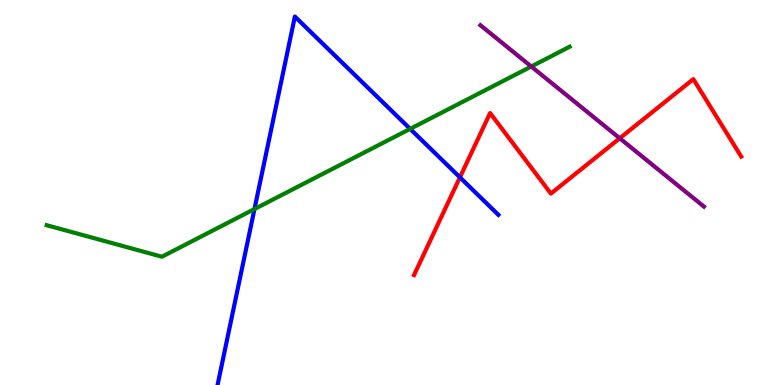[{'lines': ['blue', 'red'], 'intersections': [{'x': 5.93, 'y': 5.39}]}, {'lines': ['green', 'red'], 'intersections': []}, {'lines': ['purple', 'red'], 'intersections': [{'x': 8.0, 'y': 6.41}]}, {'lines': ['blue', 'green'], 'intersections': [{'x': 3.28, 'y': 4.57}, {'x': 5.29, 'y': 6.65}]}, {'lines': ['blue', 'purple'], 'intersections': []}, {'lines': ['green', 'purple'], 'intersections': [{'x': 6.86, 'y': 8.27}]}]